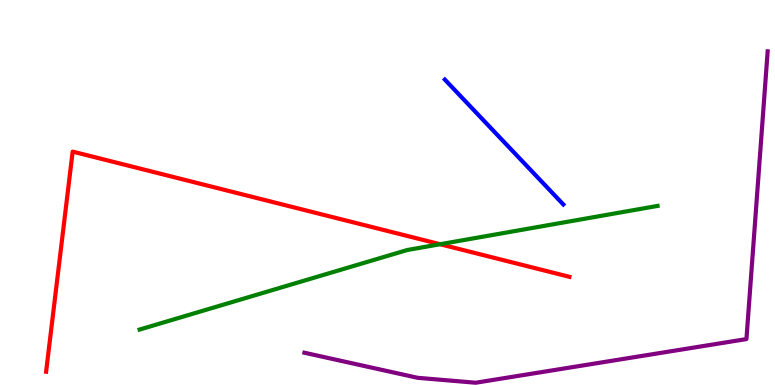[{'lines': ['blue', 'red'], 'intersections': []}, {'lines': ['green', 'red'], 'intersections': [{'x': 5.68, 'y': 3.66}]}, {'lines': ['purple', 'red'], 'intersections': []}, {'lines': ['blue', 'green'], 'intersections': []}, {'lines': ['blue', 'purple'], 'intersections': []}, {'lines': ['green', 'purple'], 'intersections': []}]